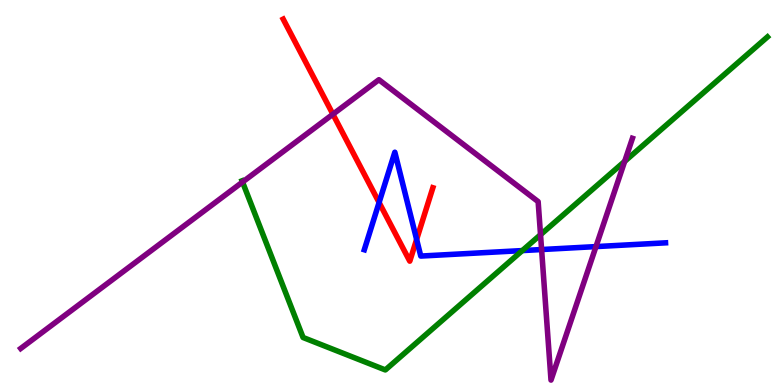[{'lines': ['blue', 'red'], 'intersections': [{'x': 4.89, 'y': 4.74}, {'x': 5.38, 'y': 3.78}]}, {'lines': ['green', 'red'], 'intersections': []}, {'lines': ['purple', 'red'], 'intersections': [{'x': 4.3, 'y': 7.03}]}, {'lines': ['blue', 'green'], 'intersections': [{'x': 6.74, 'y': 3.49}]}, {'lines': ['blue', 'purple'], 'intersections': [{'x': 6.99, 'y': 3.52}, {'x': 7.69, 'y': 3.59}]}, {'lines': ['green', 'purple'], 'intersections': [{'x': 3.13, 'y': 5.27}, {'x': 6.97, 'y': 3.9}, {'x': 8.06, 'y': 5.81}]}]